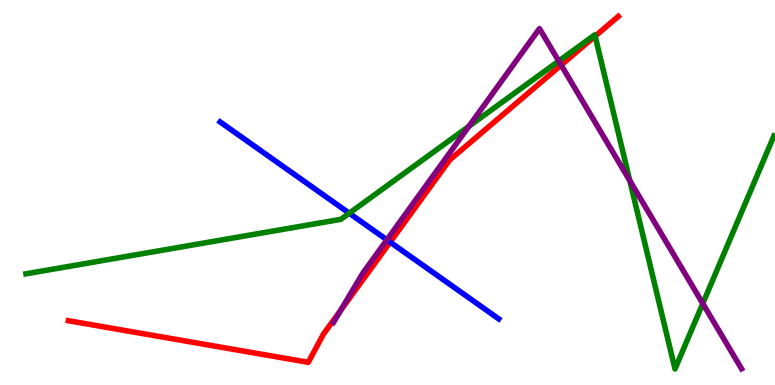[{'lines': ['blue', 'red'], 'intersections': [{'x': 5.03, 'y': 3.71}]}, {'lines': ['green', 'red'], 'intersections': [{'x': 7.68, 'y': 9.06}]}, {'lines': ['purple', 'red'], 'intersections': [{'x': 4.39, 'y': 1.93}, {'x': 7.24, 'y': 8.31}]}, {'lines': ['blue', 'green'], 'intersections': [{'x': 4.51, 'y': 4.46}]}, {'lines': ['blue', 'purple'], 'intersections': [{'x': 4.99, 'y': 3.77}]}, {'lines': ['green', 'purple'], 'intersections': [{'x': 6.05, 'y': 6.72}, {'x': 7.21, 'y': 8.41}, {'x': 8.13, 'y': 5.31}, {'x': 9.07, 'y': 2.12}]}]